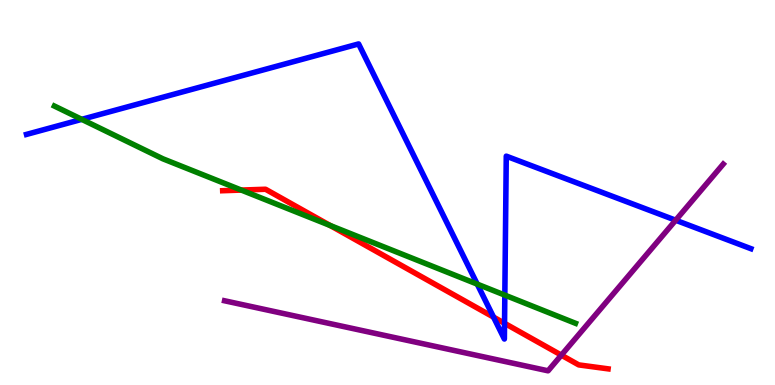[{'lines': ['blue', 'red'], 'intersections': [{'x': 6.37, 'y': 1.76}, {'x': 6.51, 'y': 1.6}]}, {'lines': ['green', 'red'], 'intersections': [{'x': 3.11, 'y': 5.06}, {'x': 4.26, 'y': 4.14}]}, {'lines': ['purple', 'red'], 'intersections': [{'x': 7.24, 'y': 0.775}]}, {'lines': ['blue', 'green'], 'intersections': [{'x': 1.05, 'y': 6.9}, {'x': 6.16, 'y': 2.62}, {'x': 6.51, 'y': 2.33}]}, {'lines': ['blue', 'purple'], 'intersections': [{'x': 8.72, 'y': 4.28}]}, {'lines': ['green', 'purple'], 'intersections': []}]